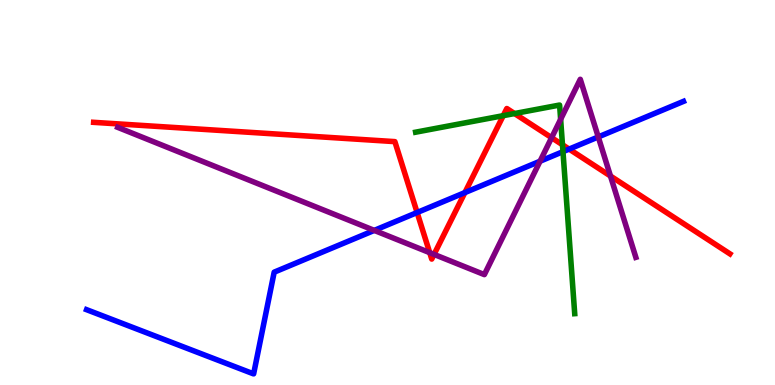[{'lines': ['blue', 'red'], 'intersections': [{'x': 5.38, 'y': 4.48}, {'x': 6.0, 'y': 5.0}, {'x': 7.34, 'y': 6.13}]}, {'lines': ['green', 'red'], 'intersections': [{'x': 6.49, 'y': 7.0}, {'x': 6.64, 'y': 7.05}, {'x': 7.26, 'y': 6.24}]}, {'lines': ['purple', 'red'], 'intersections': [{'x': 5.54, 'y': 3.44}, {'x': 5.6, 'y': 3.39}, {'x': 7.12, 'y': 6.42}, {'x': 7.88, 'y': 5.43}]}, {'lines': ['blue', 'green'], 'intersections': [{'x': 7.26, 'y': 6.06}]}, {'lines': ['blue', 'purple'], 'intersections': [{'x': 4.83, 'y': 4.02}, {'x': 6.97, 'y': 5.81}, {'x': 7.72, 'y': 6.44}]}, {'lines': ['green', 'purple'], 'intersections': [{'x': 7.23, 'y': 6.9}]}]